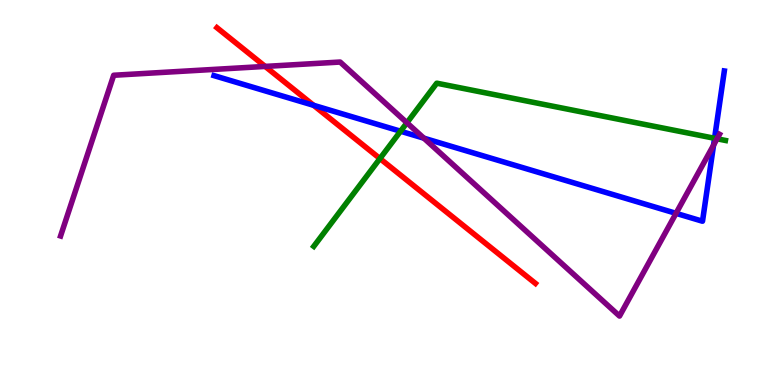[{'lines': ['blue', 'red'], 'intersections': [{'x': 4.05, 'y': 7.26}]}, {'lines': ['green', 'red'], 'intersections': [{'x': 4.9, 'y': 5.88}]}, {'lines': ['purple', 'red'], 'intersections': [{'x': 3.42, 'y': 8.27}]}, {'lines': ['blue', 'green'], 'intersections': [{'x': 5.17, 'y': 6.59}, {'x': 9.22, 'y': 6.41}]}, {'lines': ['blue', 'purple'], 'intersections': [{'x': 5.47, 'y': 6.41}, {'x': 8.72, 'y': 4.46}, {'x': 9.21, 'y': 6.23}]}, {'lines': ['green', 'purple'], 'intersections': [{'x': 5.25, 'y': 6.81}, {'x': 9.25, 'y': 6.4}]}]